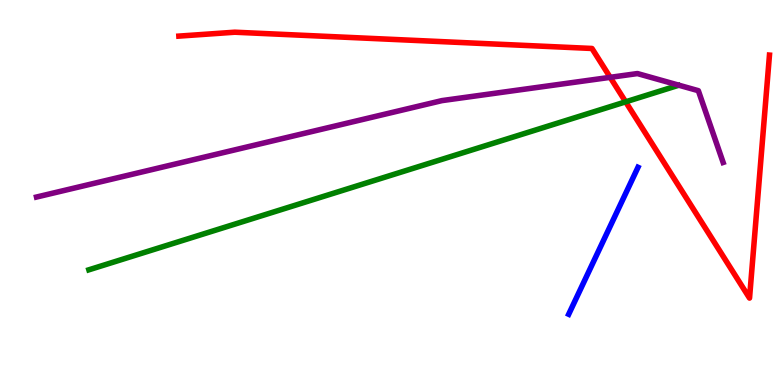[{'lines': ['blue', 'red'], 'intersections': []}, {'lines': ['green', 'red'], 'intersections': [{'x': 8.07, 'y': 7.35}]}, {'lines': ['purple', 'red'], 'intersections': [{'x': 7.87, 'y': 7.99}]}, {'lines': ['blue', 'green'], 'intersections': []}, {'lines': ['blue', 'purple'], 'intersections': []}, {'lines': ['green', 'purple'], 'intersections': []}]